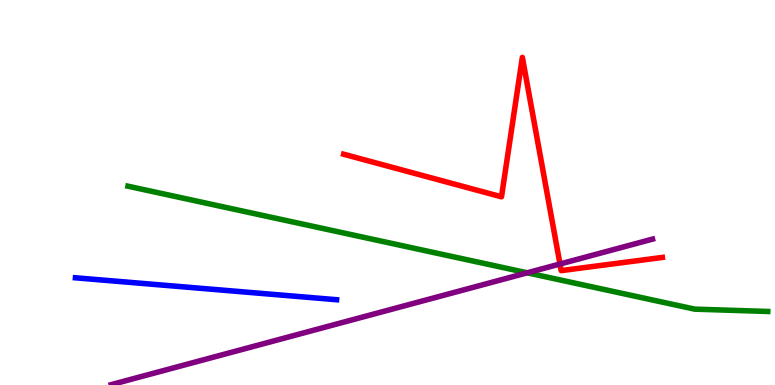[{'lines': ['blue', 'red'], 'intersections': []}, {'lines': ['green', 'red'], 'intersections': []}, {'lines': ['purple', 'red'], 'intersections': [{'x': 7.23, 'y': 3.14}]}, {'lines': ['blue', 'green'], 'intersections': []}, {'lines': ['blue', 'purple'], 'intersections': []}, {'lines': ['green', 'purple'], 'intersections': [{'x': 6.8, 'y': 2.91}]}]